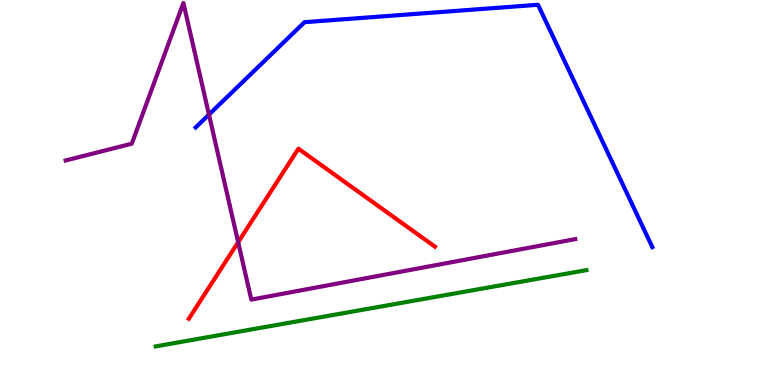[{'lines': ['blue', 'red'], 'intersections': []}, {'lines': ['green', 'red'], 'intersections': []}, {'lines': ['purple', 'red'], 'intersections': [{'x': 3.07, 'y': 3.71}]}, {'lines': ['blue', 'green'], 'intersections': []}, {'lines': ['blue', 'purple'], 'intersections': [{'x': 2.7, 'y': 7.02}]}, {'lines': ['green', 'purple'], 'intersections': []}]